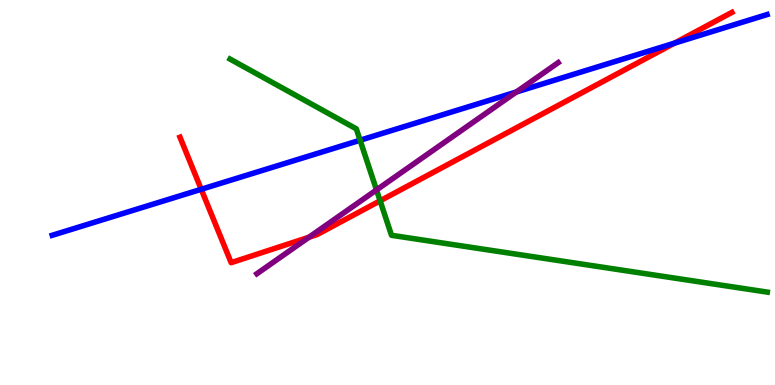[{'lines': ['blue', 'red'], 'intersections': [{'x': 2.6, 'y': 5.08}, {'x': 8.7, 'y': 8.88}]}, {'lines': ['green', 'red'], 'intersections': [{'x': 4.9, 'y': 4.78}]}, {'lines': ['purple', 'red'], 'intersections': [{'x': 3.99, 'y': 3.84}]}, {'lines': ['blue', 'green'], 'intersections': [{'x': 4.65, 'y': 6.36}]}, {'lines': ['blue', 'purple'], 'intersections': [{'x': 6.66, 'y': 7.61}]}, {'lines': ['green', 'purple'], 'intersections': [{'x': 4.86, 'y': 5.07}]}]